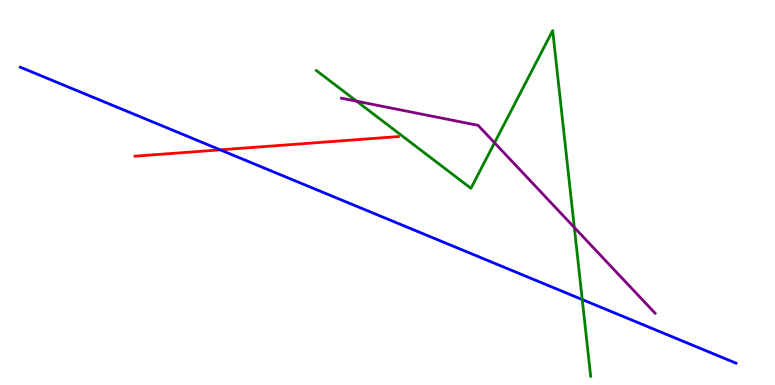[{'lines': ['blue', 'red'], 'intersections': [{'x': 2.84, 'y': 6.11}]}, {'lines': ['green', 'red'], 'intersections': []}, {'lines': ['purple', 'red'], 'intersections': []}, {'lines': ['blue', 'green'], 'intersections': [{'x': 7.51, 'y': 2.22}]}, {'lines': ['blue', 'purple'], 'intersections': []}, {'lines': ['green', 'purple'], 'intersections': [{'x': 4.6, 'y': 7.37}, {'x': 6.38, 'y': 6.29}, {'x': 7.41, 'y': 4.09}]}]